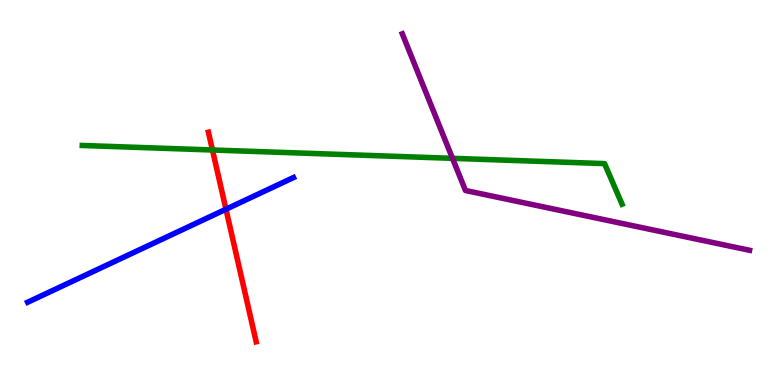[{'lines': ['blue', 'red'], 'intersections': [{'x': 2.92, 'y': 4.57}]}, {'lines': ['green', 'red'], 'intersections': [{'x': 2.74, 'y': 6.1}]}, {'lines': ['purple', 'red'], 'intersections': []}, {'lines': ['blue', 'green'], 'intersections': []}, {'lines': ['blue', 'purple'], 'intersections': []}, {'lines': ['green', 'purple'], 'intersections': [{'x': 5.84, 'y': 5.89}]}]